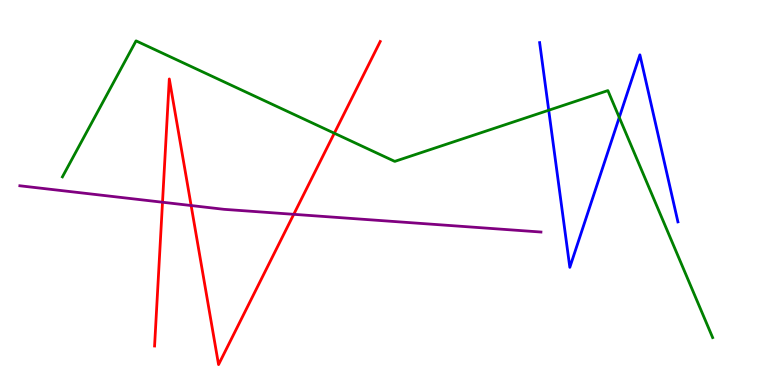[{'lines': ['blue', 'red'], 'intersections': []}, {'lines': ['green', 'red'], 'intersections': [{'x': 4.31, 'y': 6.54}]}, {'lines': ['purple', 'red'], 'intersections': [{'x': 2.1, 'y': 4.75}, {'x': 2.47, 'y': 4.66}, {'x': 3.79, 'y': 4.43}]}, {'lines': ['blue', 'green'], 'intersections': [{'x': 7.08, 'y': 7.14}, {'x': 7.99, 'y': 6.95}]}, {'lines': ['blue', 'purple'], 'intersections': []}, {'lines': ['green', 'purple'], 'intersections': []}]